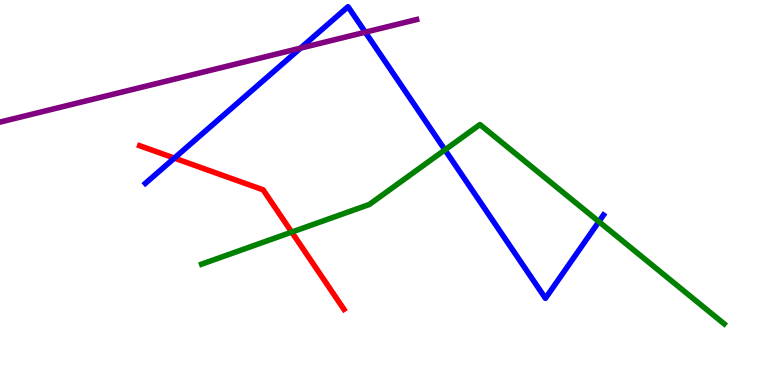[{'lines': ['blue', 'red'], 'intersections': [{'x': 2.25, 'y': 5.89}]}, {'lines': ['green', 'red'], 'intersections': [{'x': 3.76, 'y': 3.97}]}, {'lines': ['purple', 'red'], 'intersections': []}, {'lines': ['blue', 'green'], 'intersections': [{'x': 5.74, 'y': 6.11}, {'x': 7.73, 'y': 4.24}]}, {'lines': ['blue', 'purple'], 'intersections': [{'x': 3.88, 'y': 8.75}, {'x': 4.71, 'y': 9.16}]}, {'lines': ['green', 'purple'], 'intersections': []}]